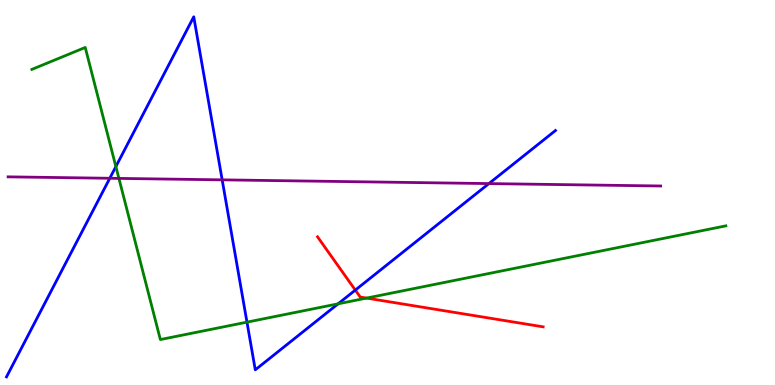[{'lines': ['blue', 'red'], 'intersections': [{'x': 4.58, 'y': 2.47}]}, {'lines': ['green', 'red'], 'intersections': [{'x': 4.73, 'y': 2.26}]}, {'lines': ['purple', 'red'], 'intersections': []}, {'lines': ['blue', 'green'], 'intersections': [{'x': 1.5, 'y': 5.67}, {'x': 3.19, 'y': 1.63}, {'x': 4.36, 'y': 2.11}]}, {'lines': ['blue', 'purple'], 'intersections': [{'x': 1.42, 'y': 5.37}, {'x': 2.87, 'y': 5.33}, {'x': 6.31, 'y': 5.23}]}, {'lines': ['green', 'purple'], 'intersections': [{'x': 1.53, 'y': 5.37}]}]